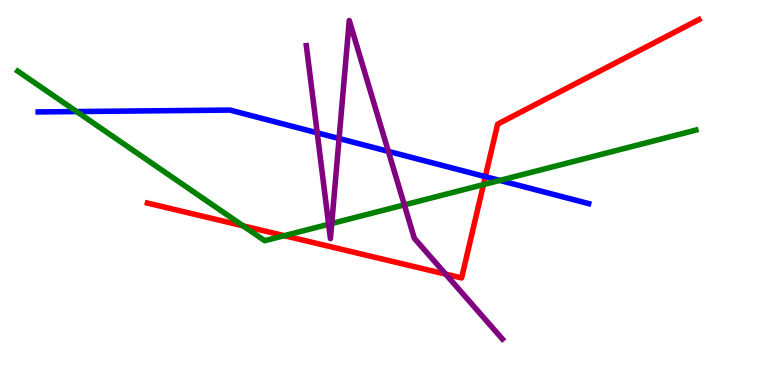[{'lines': ['blue', 'red'], 'intersections': [{'x': 6.26, 'y': 5.41}]}, {'lines': ['green', 'red'], 'intersections': [{'x': 3.14, 'y': 4.13}, {'x': 3.67, 'y': 3.88}, {'x': 6.24, 'y': 5.21}]}, {'lines': ['purple', 'red'], 'intersections': [{'x': 5.75, 'y': 2.88}]}, {'lines': ['blue', 'green'], 'intersections': [{'x': 0.989, 'y': 7.1}, {'x': 6.45, 'y': 5.31}]}, {'lines': ['blue', 'purple'], 'intersections': [{'x': 4.09, 'y': 6.55}, {'x': 4.38, 'y': 6.4}, {'x': 5.01, 'y': 6.07}]}, {'lines': ['green', 'purple'], 'intersections': [{'x': 4.24, 'y': 4.17}, {'x': 4.28, 'y': 4.19}, {'x': 5.22, 'y': 4.68}]}]